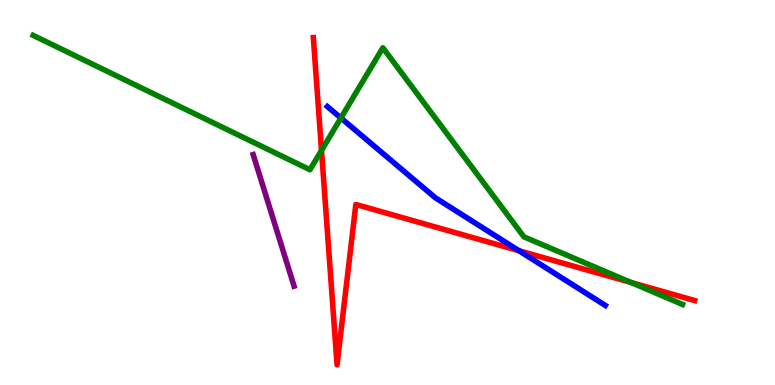[{'lines': ['blue', 'red'], 'intersections': [{'x': 6.69, 'y': 3.49}]}, {'lines': ['green', 'red'], 'intersections': [{'x': 4.15, 'y': 6.09}, {'x': 8.14, 'y': 2.66}]}, {'lines': ['purple', 'red'], 'intersections': []}, {'lines': ['blue', 'green'], 'intersections': [{'x': 4.4, 'y': 6.94}]}, {'lines': ['blue', 'purple'], 'intersections': []}, {'lines': ['green', 'purple'], 'intersections': []}]